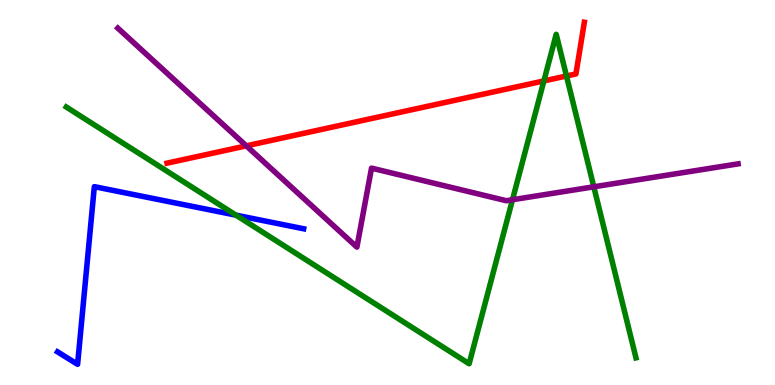[{'lines': ['blue', 'red'], 'intersections': []}, {'lines': ['green', 'red'], 'intersections': [{'x': 7.02, 'y': 7.9}, {'x': 7.31, 'y': 8.03}]}, {'lines': ['purple', 'red'], 'intersections': [{'x': 3.18, 'y': 6.21}]}, {'lines': ['blue', 'green'], 'intersections': [{'x': 3.04, 'y': 4.41}]}, {'lines': ['blue', 'purple'], 'intersections': []}, {'lines': ['green', 'purple'], 'intersections': [{'x': 6.61, 'y': 4.81}, {'x': 7.66, 'y': 5.15}]}]